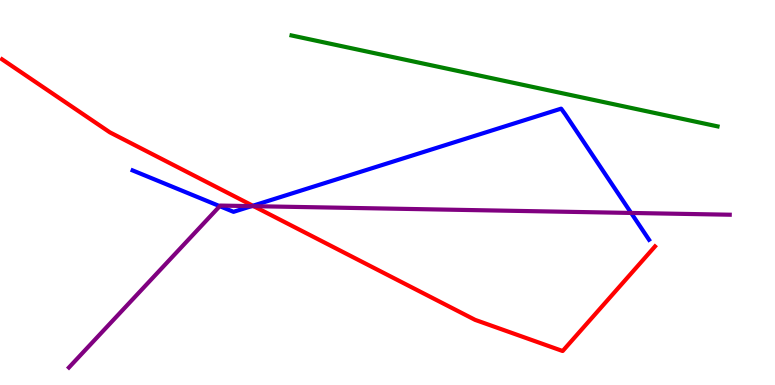[{'lines': ['blue', 'red'], 'intersections': [{'x': 3.26, 'y': 4.66}]}, {'lines': ['green', 'red'], 'intersections': []}, {'lines': ['purple', 'red'], 'intersections': [{'x': 3.27, 'y': 4.64}]}, {'lines': ['blue', 'green'], 'intersections': []}, {'lines': ['blue', 'purple'], 'intersections': [{'x': 2.84, 'y': 4.64}, {'x': 3.25, 'y': 4.65}, {'x': 8.14, 'y': 4.47}]}, {'lines': ['green', 'purple'], 'intersections': []}]